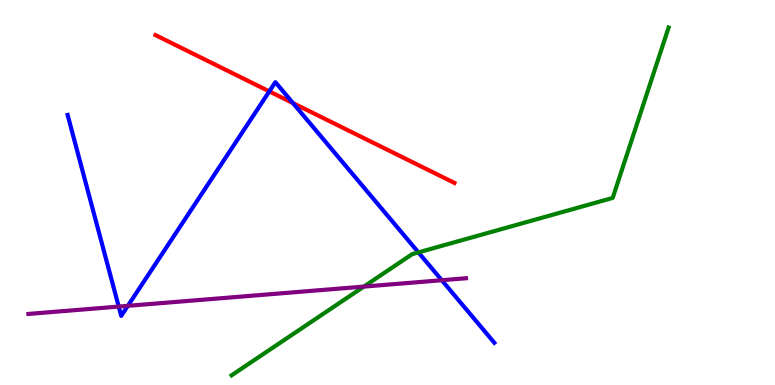[{'lines': ['blue', 'red'], 'intersections': [{'x': 3.48, 'y': 7.63}, {'x': 3.78, 'y': 7.32}]}, {'lines': ['green', 'red'], 'intersections': []}, {'lines': ['purple', 'red'], 'intersections': []}, {'lines': ['blue', 'green'], 'intersections': [{'x': 5.4, 'y': 3.44}]}, {'lines': ['blue', 'purple'], 'intersections': [{'x': 1.53, 'y': 2.04}, {'x': 1.65, 'y': 2.06}, {'x': 5.7, 'y': 2.72}]}, {'lines': ['green', 'purple'], 'intersections': [{'x': 4.7, 'y': 2.56}]}]